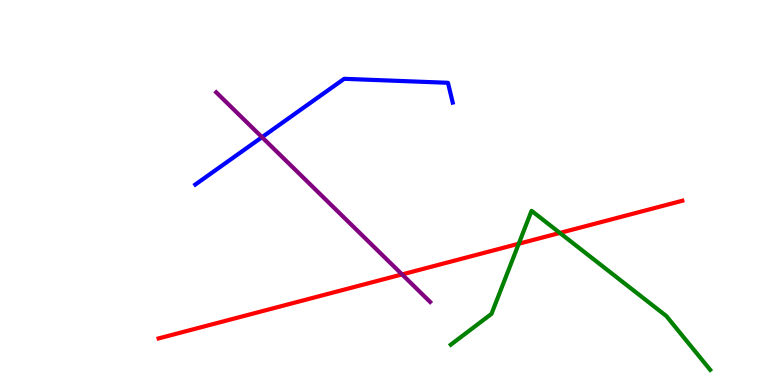[{'lines': ['blue', 'red'], 'intersections': []}, {'lines': ['green', 'red'], 'intersections': [{'x': 6.69, 'y': 3.67}, {'x': 7.22, 'y': 3.95}]}, {'lines': ['purple', 'red'], 'intersections': [{'x': 5.19, 'y': 2.87}]}, {'lines': ['blue', 'green'], 'intersections': []}, {'lines': ['blue', 'purple'], 'intersections': [{'x': 3.38, 'y': 6.44}]}, {'lines': ['green', 'purple'], 'intersections': []}]